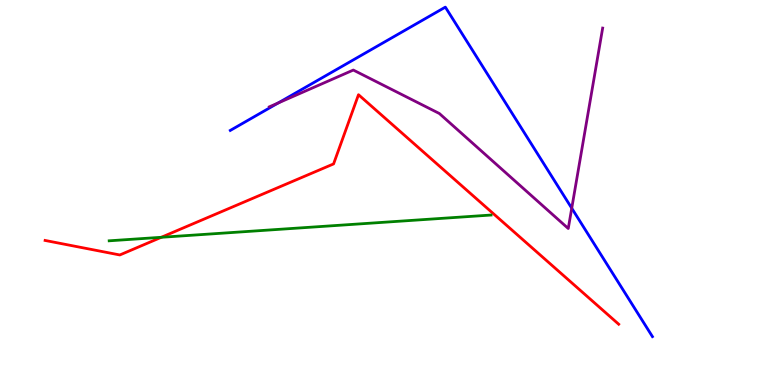[{'lines': ['blue', 'red'], 'intersections': []}, {'lines': ['green', 'red'], 'intersections': [{'x': 2.08, 'y': 3.84}]}, {'lines': ['purple', 'red'], 'intersections': []}, {'lines': ['blue', 'green'], 'intersections': []}, {'lines': ['blue', 'purple'], 'intersections': [{'x': 3.59, 'y': 7.33}, {'x': 7.38, 'y': 4.59}]}, {'lines': ['green', 'purple'], 'intersections': []}]